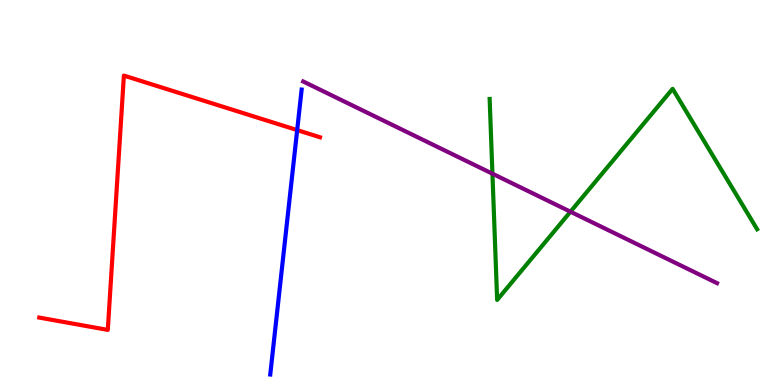[{'lines': ['blue', 'red'], 'intersections': [{'x': 3.83, 'y': 6.62}]}, {'lines': ['green', 'red'], 'intersections': []}, {'lines': ['purple', 'red'], 'intersections': []}, {'lines': ['blue', 'green'], 'intersections': []}, {'lines': ['blue', 'purple'], 'intersections': []}, {'lines': ['green', 'purple'], 'intersections': [{'x': 6.35, 'y': 5.49}, {'x': 7.36, 'y': 4.5}]}]